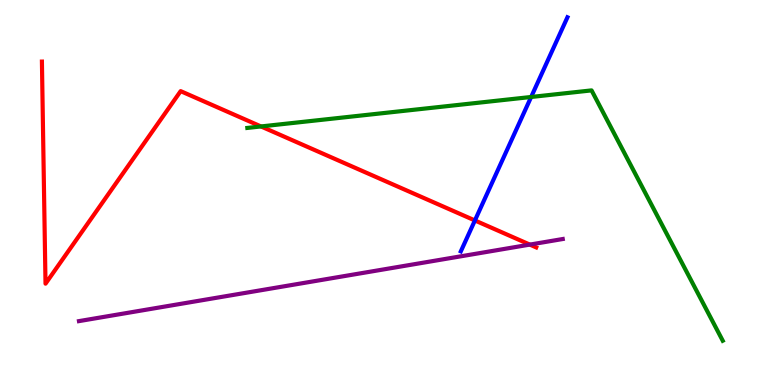[{'lines': ['blue', 'red'], 'intersections': [{'x': 6.13, 'y': 4.27}]}, {'lines': ['green', 'red'], 'intersections': [{'x': 3.37, 'y': 6.72}]}, {'lines': ['purple', 'red'], 'intersections': [{'x': 6.84, 'y': 3.65}]}, {'lines': ['blue', 'green'], 'intersections': [{'x': 6.85, 'y': 7.48}]}, {'lines': ['blue', 'purple'], 'intersections': []}, {'lines': ['green', 'purple'], 'intersections': []}]